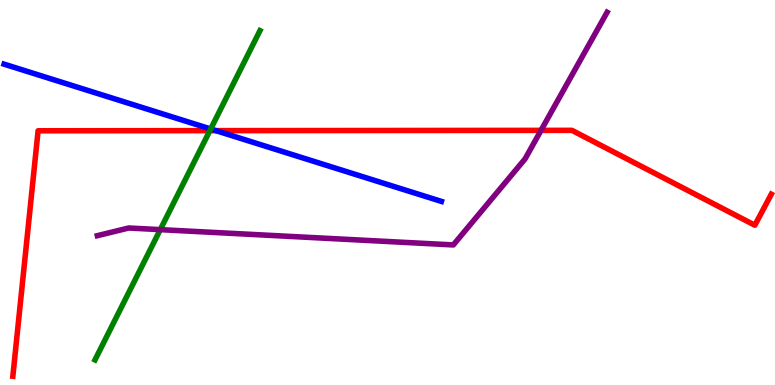[{'lines': ['blue', 'red'], 'intersections': [{'x': 2.79, 'y': 6.61}]}, {'lines': ['green', 'red'], 'intersections': [{'x': 2.71, 'y': 6.61}]}, {'lines': ['purple', 'red'], 'intersections': [{'x': 6.98, 'y': 6.61}]}, {'lines': ['blue', 'green'], 'intersections': [{'x': 2.72, 'y': 6.65}]}, {'lines': ['blue', 'purple'], 'intersections': []}, {'lines': ['green', 'purple'], 'intersections': [{'x': 2.07, 'y': 4.04}]}]